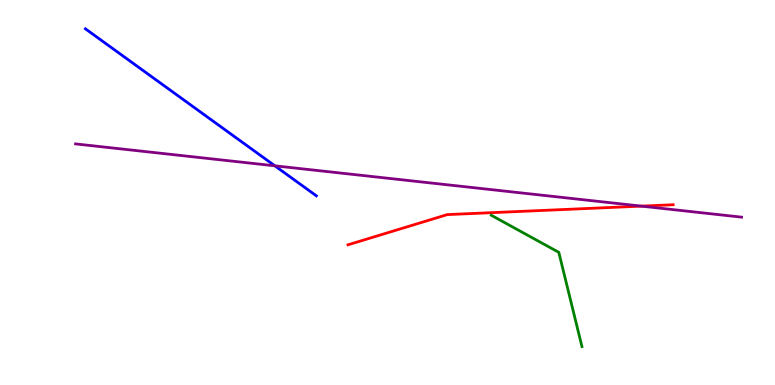[{'lines': ['blue', 'red'], 'intersections': []}, {'lines': ['green', 'red'], 'intersections': []}, {'lines': ['purple', 'red'], 'intersections': [{'x': 8.28, 'y': 4.65}]}, {'lines': ['blue', 'green'], 'intersections': []}, {'lines': ['blue', 'purple'], 'intersections': [{'x': 3.55, 'y': 5.69}]}, {'lines': ['green', 'purple'], 'intersections': []}]